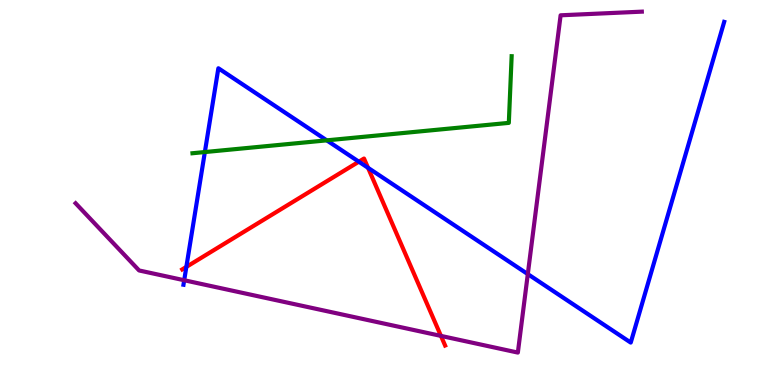[{'lines': ['blue', 'red'], 'intersections': [{'x': 2.4, 'y': 3.07}, {'x': 4.63, 'y': 5.8}, {'x': 4.75, 'y': 5.64}]}, {'lines': ['green', 'red'], 'intersections': []}, {'lines': ['purple', 'red'], 'intersections': [{'x': 5.69, 'y': 1.28}]}, {'lines': ['blue', 'green'], 'intersections': [{'x': 2.64, 'y': 6.05}, {'x': 4.22, 'y': 6.35}]}, {'lines': ['blue', 'purple'], 'intersections': [{'x': 2.38, 'y': 2.72}, {'x': 6.81, 'y': 2.88}]}, {'lines': ['green', 'purple'], 'intersections': []}]